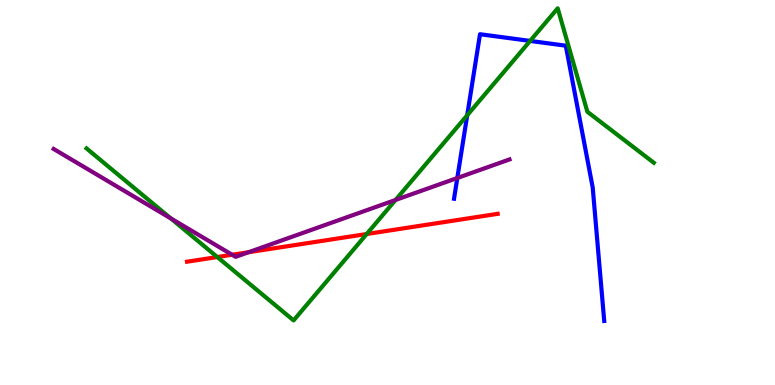[{'lines': ['blue', 'red'], 'intersections': []}, {'lines': ['green', 'red'], 'intersections': [{'x': 2.8, 'y': 3.32}, {'x': 4.73, 'y': 3.92}]}, {'lines': ['purple', 'red'], 'intersections': [{'x': 3.0, 'y': 3.38}, {'x': 3.21, 'y': 3.45}]}, {'lines': ['blue', 'green'], 'intersections': [{'x': 6.03, 'y': 7.01}, {'x': 6.84, 'y': 8.94}]}, {'lines': ['blue', 'purple'], 'intersections': [{'x': 5.9, 'y': 5.38}]}, {'lines': ['green', 'purple'], 'intersections': [{'x': 2.2, 'y': 4.33}, {'x': 5.1, 'y': 4.81}]}]